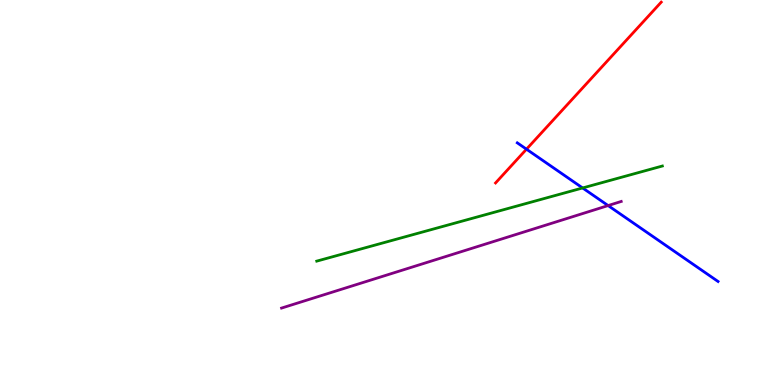[{'lines': ['blue', 'red'], 'intersections': [{'x': 6.79, 'y': 6.12}]}, {'lines': ['green', 'red'], 'intersections': []}, {'lines': ['purple', 'red'], 'intersections': []}, {'lines': ['blue', 'green'], 'intersections': [{'x': 7.52, 'y': 5.12}]}, {'lines': ['blue', 'purple'], 'intersections': [{'x': 7.85, 'y': 4.66}]}, {'lines': ['green', 'purple'], 'intersections': []}]